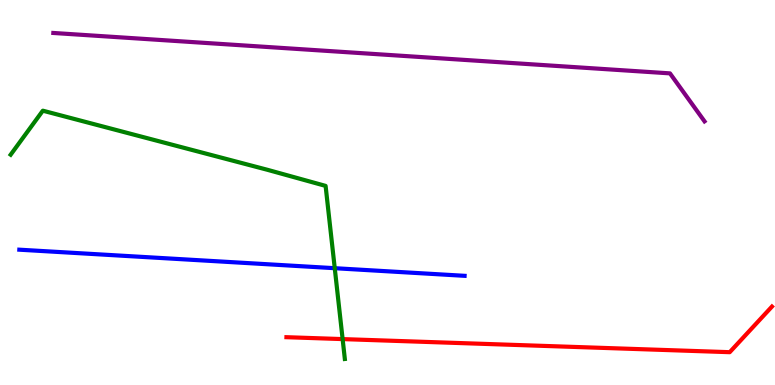[{'lines': ['blue', 'red'], 'intersections': []}, {'lines': ['green', 'red'], 'intersections': [{'x': 4.42, 'y': 1.19}]}, {'lines': ['purple', 'red'], 'intersections': []}, {'lines': ['blue', 'green'], 'intersections': [{'x': 4.32, 'y': 3.03}]}, {'lines': ['blue', 'purple'], 'intersections': []}, {'lines': ['green', 'purple'], 'intersections': []}]